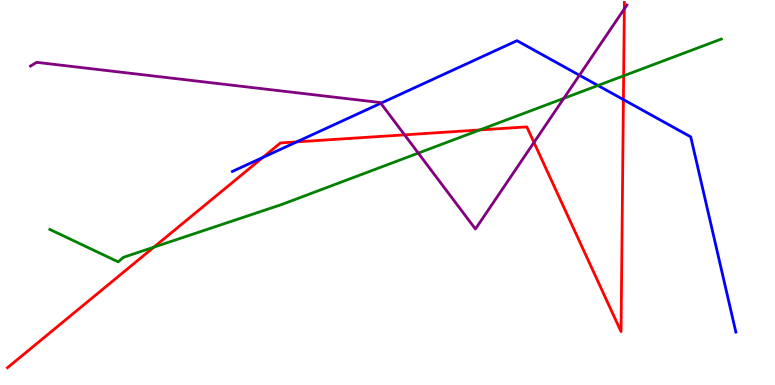[{'lines': ['blue', 'red'], 'intersections': [{'x': 3.39, 'y': 5.91}, {'x': 3.83, 'y': 6.32}, {'x': 8.04, 'y': 7.41}]}, {'lines': ['green', 'red'], 'intersections': [{'x': 1.99, 'y': 3.58}, {'x': 6.19, 'y': 6.62}, {'x': 8.05, 'y': 8.03}]}, {'lines': ['purple', 'red'], 'intersections': [{'x': 5.22, 'y': 6.5}, {'x': 6.89, 'y': 6.3}, {'x': 8.06, 'y': 9.77}]}, {'lines': ['blue', 'green'], 'intersections': [{'x': 7.72, 'y': 7.78}]}, {'lines': ['blue', 'purple'], 'intersections': [{'x': 4.91, 'y': 7.32}, {'x': 7.48, 'y': 8.05}]}, {'lines': ['green', 'purple'], 'intersections': [{'x': 5.4, 'y': 6.02}, {'x': 7.27, 'y': 7.45}]}]